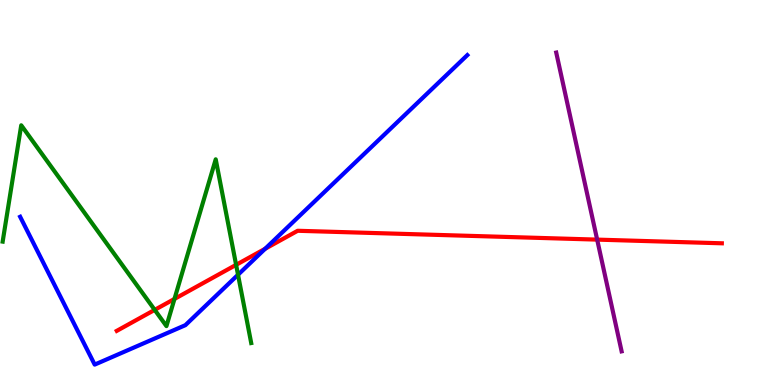[{'lines': ['blue', 'red'], 'intersections': [{'x': 3.42, 'y': 3.54}]}, {'lines': ['green', 'red'], 'intersections': [{'x': 2.0, 'y': 1.95}, {'x': 2.25, 'y': 2.24}, {'x': 3.05, 'y': 3.12}]}, {'lines': ['purple', 'red'], 'intersections': [{'x': 7.71, 'y': 3.78}]}, {'lines': ['blue', 'green'], 'intersections': [{'x': 3.07, 'y': 2.86}]}, {'lines': ['blue', 'purple'], 'intersections': []}, {'lines': ['green', 'purple'], 'intersections': []}]